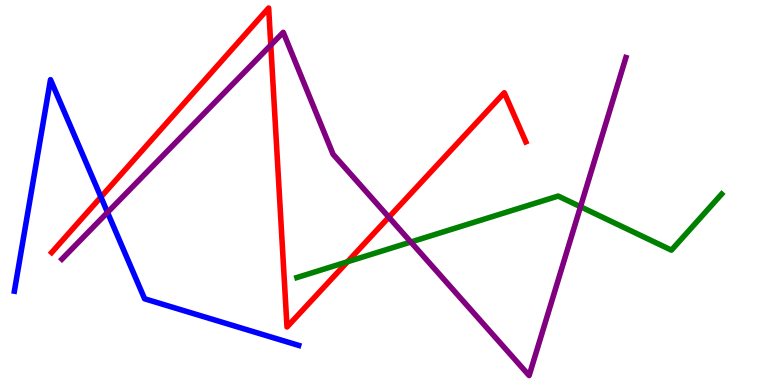[{'lines': ['blue', 'red'], 'intersections': [{'x': 1.3, 'y': 4.88}]}, {'lines': ['green', 'red'], 'intersections': [{'x': 4.48, 'y': 3.2}]}, {'lines': ['purple', 'red'], 'intersections': [{'x': 3.49, 'y': 8.83}, {'x': 5.02, 'y': 4.36}]}, {'lines': ['blue', 'green'], 'intersections': []}, {'lines': ['blue', 'purple'], 'intersections': [{'x': 1.39, 'y': 4.48}]}, {'lines': ['green', 'purple'], 'intersections': [{'x': 5.3, 'y': 3.71}, {'x': 7.49, 'y': 4.63}]}]